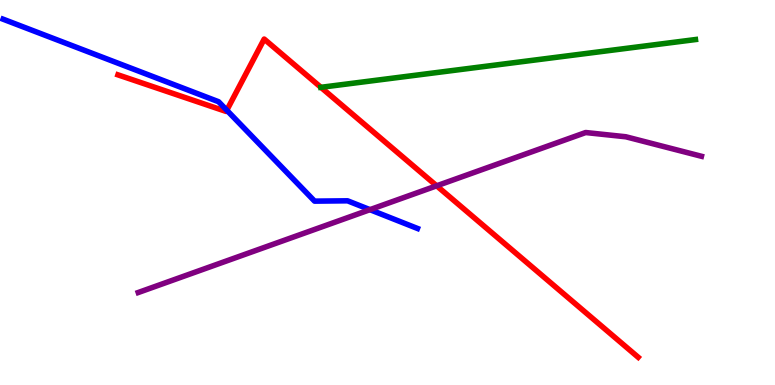[{'lines': ['blue', 'red'], 'intersections': [{'x': 2.93, 'y': 7.14}]}, {'lines': ['green', 'red'], 'intersections': [{'x': 4.14, 'y': 7.73}]}, {'lines': ['purple', 'red'], 'intersections': [{'x': 5.63, 'y': 5.17}]}, {'lines': ['blue', 'green'], 'intersections': []}, {'lines': ['blue', 'purple'], 'intersections': [{'x': 4.77, 'y': 4.55}]}, {'lines': ['green', 'purple'], 'intersections': []}]